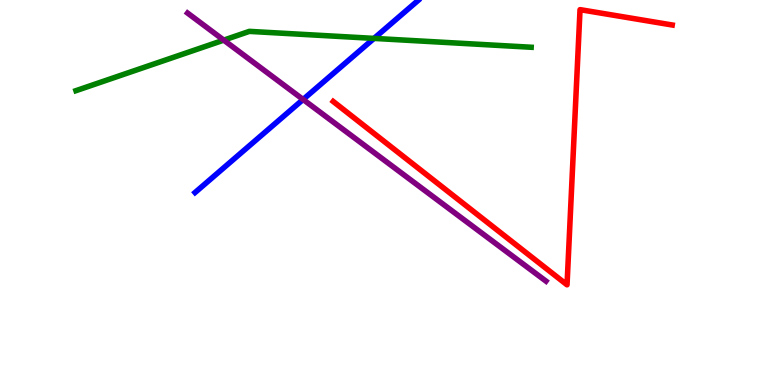[{'lines': ['blue', 'red'], 'intersections': []}, {'lines': ['green', 'red'], 'intersections': []}, {'lines': ['purple', 'red'], 'intersections': []}, {'lines': ['blue', 'green'], 'intersections': [{'x': 4.83, 'y': 9.0}]}, {'lines': ['blue', 'purple'], 'intersections': [{'x': 3.91, 'y': 7.42}]}, {'lines': ['green', 'purple'], 'intersections': [{'x': 2.89, 'y': 8.96}]}]